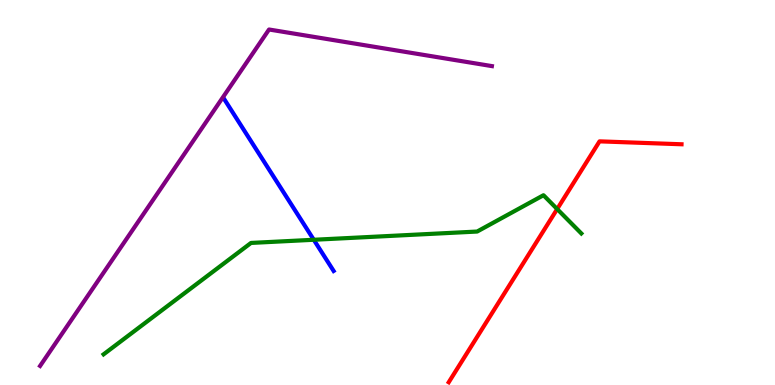[{'lines': ['blue', 'red'], 'intersections': []}, {'lines': ['green', 'red'], 'intersections': [{'x': 7.19, 'y': 4.57}]}, {'lines': ['purple', 'red'], 'intersections': []}, {'lines': ['blue', 'green'], 'intersections': [{'x': 4.05, 'y': 3.77}]}, {'lines': ['blue', 'purple'], 'intersections': []}, {'lines': ['green', 'purple'], 'intersections': []}]